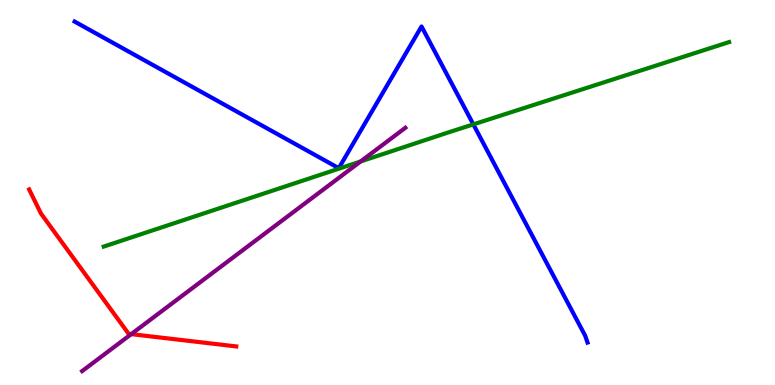[{'lines': ['blue', 'red'], 'intersections': []}, {'lines': ['green', 'red'], 'intersections': []}, {'lines': ['purple', 'red'], 'intersections': [{'x': 1.69, 'y': 1.32}]}, {'lines': ['blue', 'green'], 'intersections': [{'x': 6.11, 'y': 6.77}]}, {'lines': ['blue', 'purple'], 'intersections': []}, {'lines': ['green', 'purple'], 'intersections': [{'x': 4.65, 'y': 5.81}]}]